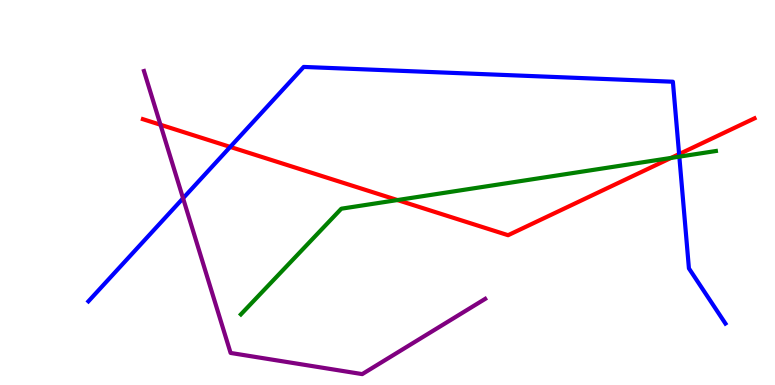[{'lines': ['blue', 'red'], 'intersections': [{'x': 2.97, 'y': 6.18}, {'x': 8.76, 'y': 6.0}]}, {'lines': ['green', 'red'], 'intersections': [{'x': 5.13, 'y': 4.8}, {'x': 8.66, 'y': 5.9}]}, {'lines': ['purple', 'red'], 'intersections': [{'x': 2.07, 'y': 6.76}]}, {'lines': ['blue', 'green'], 'intersections': [{'x': 8.77, 'y': 5.93}]}, {'lines': ['blue', 'purple'], 'intersections': [{'x': 2.36, 'y': 4.85}]}, {'lines': ['green', 'purple'], 'intersections': []}]